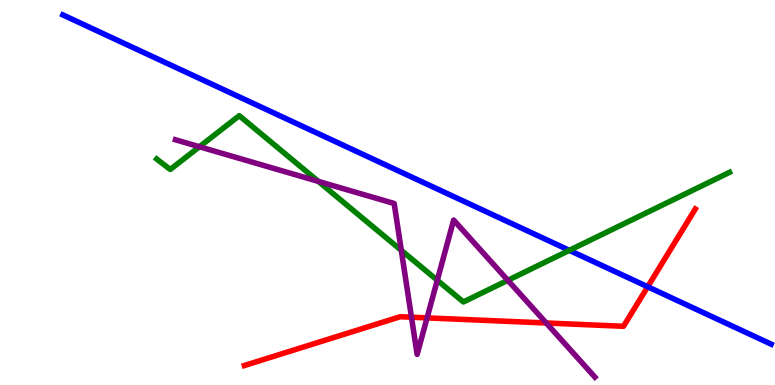[{'lines': ['blue', 'red'], 'intersections': [{'x': 8.36, 'y': 2.55}]}, {'lines': ['green', 'red'], 'intersections': []}, {'lines': ['purple', 'red'], 'intersections': [{'x': 5.31, 'y': 1.76}, {'x': 5.51, 'y': 1.74}, {'x': 7.05, 'y': 1.61}]}, {'lines': ['blue', 'green'], 'intersections': [{'x': 7.35, 'y': 3.5}]}, {'lines': ['blue', 'purple'], 'intersections': []}, {'lines': ['green', 'purple'], 'intersections': [{'x': 2.57, 'y': 6.19}, {'x': 4.11, 'y': 5.29}, {'x': 5.18, 'y': 3.5}, {'x': 5.64, 'y': 2.72}, {'x': 6.55, 'y': 2.72}]}]